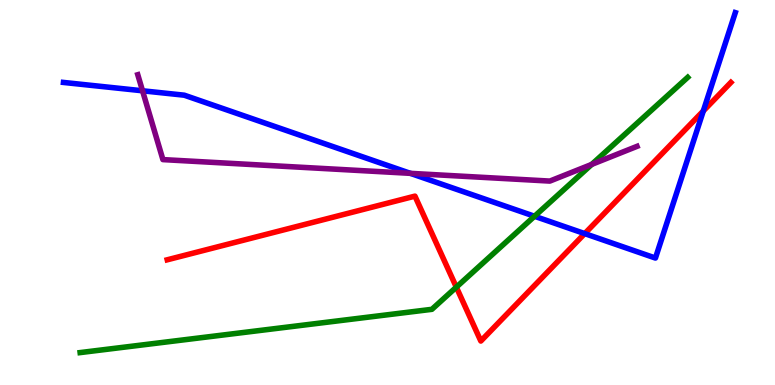[{'lines': ['blue', 'red'], 'intersections': [{'x': 7.54, 'y': 3.93}, {'x': 9.07, 'y': 7.12}]}, {'lines': ['green', 'red'], 'intersections': [{'x': 5.89, 'y': 2.54}]}, {'lines': ['purple', 'red'], 'intersections': []}, {'lines': ['blue', 'green'], 'intersections': [{'x': 6.9, 'y': 4.38}]}, {'lines': ['blue', 'purple'], 'intersections': [{'x': 1.84, 'y': 7.64}, {'x': 5.29, 'y': 5.5}]}, {'lines': ['green', 'purple'], 'intersections': [{'x': 7.63, 'y': 5.73}]}]